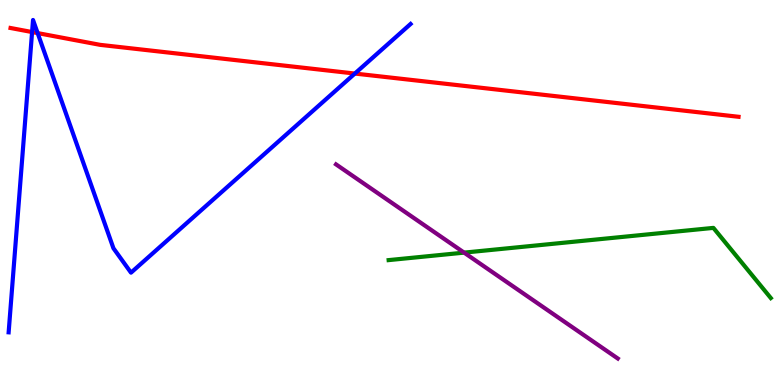[{'lines': ['blue', 'red'], 'intersections': [{'x': 0.414, 'y': 9.17}, {'x': 0.486, 'y': 9.14}, {'x': 4.58, 'y': 8.09}]}, {'lines': ['green', 'red'], 'intersections': []}, {'lines': ['purple', 'red'], 'intersections': []}, {'lines': ['blue', 'green'], 'intersections': []}, {'lines': ['blue', 'purple'], 'intersections': []}, {'lines': ['green', 'purple'], 'intersections': [{'x': 5.99, 'y': 3.44}]}]